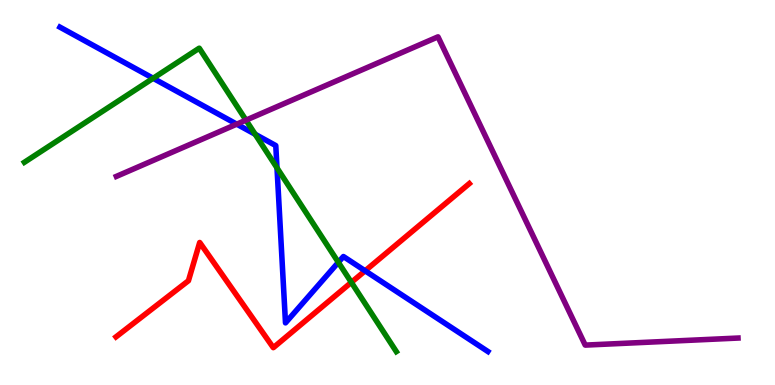[{'lines': ['blue', 'red'], 'intersections': [{'x': 4.71, 'y': 2.97}]}, {'lines': ['green', 'red'], 'intersections': [{'x': 4.53, 'y': 2.67}]}, {'lines': ['purple', 'red'], 'intersections': []}, {'lines': ['blue', 'green'], 'intersections': [{'x': 1.98, 'y': 7.97}, {'x': 3.29, 'y': 6.51}, {'x': 3.57, 'y': 5.64}, {'x': 4.37, 'y': 3.19}]}, {'lines': ['blue', 'purple'], 'intersections': [{'x': 3.05, 'y': 6.78}]}, {'lines': ['green', 'purple'], 'intersections': [{'x': 3.17, 'y': 6.88}]}]